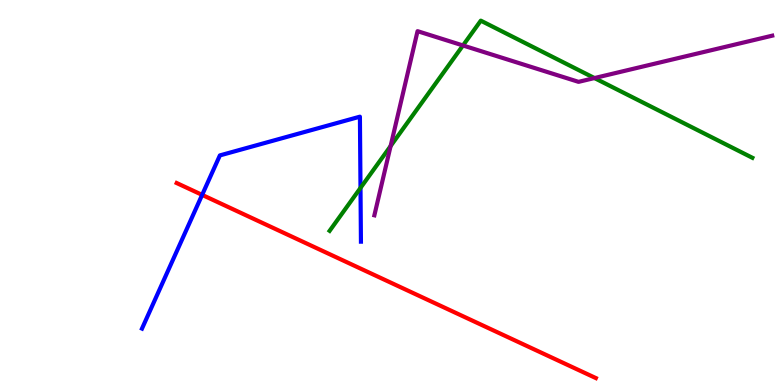[{'lines': ['blue', 'red'], 'intersections': [{'x': 2.61, 'y': 4.94}]}, {'lines': ['green', 'red'], 'intersections': []}, {'lines': ['purple', 'red'], 'intersections': []}, {'lines': ['blue', 'green'], 'intersections': [{'x': 4.65, 'y': 5.12}]}, {'lines': ['blue', 'purple'], 'intersections': []}, {'lines': ['green', 'purple'], 'intersections': [{'x': 5.04, 'y': 6.21}, {'x': 5.97, 'y': 8.82}, {'x': 7.67, 'y': 7.97}]}]